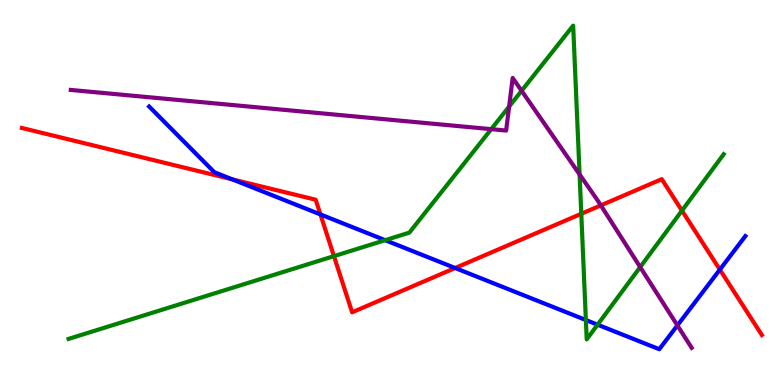[{'lines': ['blue', 'red'], 'intersections': [{'x': 3.0, 'y': 5.34}, {'x': 4.13, 'y': 4.43}, {'x': 5.87, 'y': 3.04}, {'x': 9.29, 'y': 3.0}]}, {'lines': ['green', 'red'], 'intersections': [{'x': 4.31, 'y': 3.35}, {'x': 7.5, 'y': 4.45}, {'x': 8.8, 'y': 4.53}]}, {'lines': ['purple', 'red'], 'intersections': [{'x': 7.75, 'y': 4.67}]}, {'lines': ['blue', 'green'], 'intersections': [{'x': 4.97, 'y': 3.76}, {'x': 7.56, 'y': 1.69}, {'x': 7.71, 'y': 1.57}]}, {'lines': ['blue', 'purple'], 'intersections': [{'x': 8.74, 'y': 1.55}]}, {'lines': ['green', 'purple'], 'intersections': [{'x': 6.34, 'y': 6.65}, {'x': 6.57, 'y': 7.23}, {'x': 6.73, 'y': 7.64}, {'x': 7.48, 'y': 5.47}, {'x': 8.26, 'y': 3.06}]}]